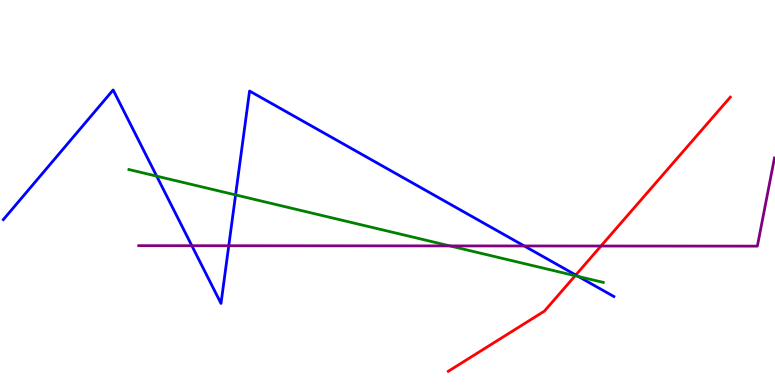[{'lines': ['blue', 'red'], 'intersections': [{'x': 7.43, 'y': 2.86}]}, {'lines': ['green', 'red'], 'intersections': [{'x': 7.42, 'y': 2.84}]}, {'lines': ['purple', 'red'], 'intersections': [{'x': 7.75, 'y': 3.61}]}, {'lines': ['blue', 'green'], 'intersections': [{'x': 2.02, 'y': 5.42}, {'x': 3.04, 'y': 4.94}, {'x': 7.46, 'y': 2.82}]}, {'lines': ['blue', 'purple'], 'intersections': [{'x': 2.48, 'y': 3.62}, {'x': 2.95, 'y': 3.62}, {'x': 6.76, 'y': 3.61}]}, {'lines': ['green', 'purple'], 'intersections': [{'x': 5.8, 'y': 3.61}]}]